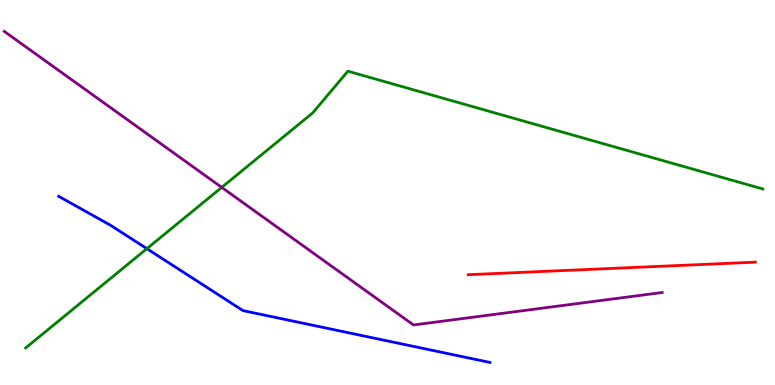[{'lines': ['blue', 'red'], 'intersections': []}, {'lines': ['green', 'red'], 'intersections': []}, {'lines': ['purple', 'red'], 'intersections': []}, {'lines': ['blue', 'green'], 'intersections': [{'x': 1.9, 'y': 3.54}]}, {'lines': ['blue', 'purple'], 'intersections': []}, {'lines': ['green', 'purple'], 'intersections': [{'x': 2.86, 'y': 5.13}]}]